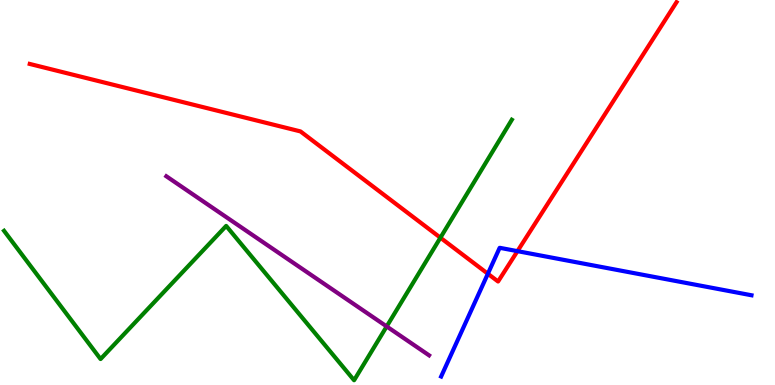[{'lines': ['blue', 'red'], 'intersections': [{'x': 6.3, 'y': 2.89}, {'x': 6.68, 'y': 3.48}]}, {'lines': ['green', 'red'], 'intersections': [{'x': 5.68, 'y': 3.83}]}, {'lines': ['purple', 'red'], 'intersections': []}, {'lines': ['blue', 'green'], 'intersections': []}, {'lines': ['blue', 'purple'], 'intersections': []}, {'lines': ['green', 'purple'], 'intersections': [{'x': 4.99, 'y': 1.52}]}]